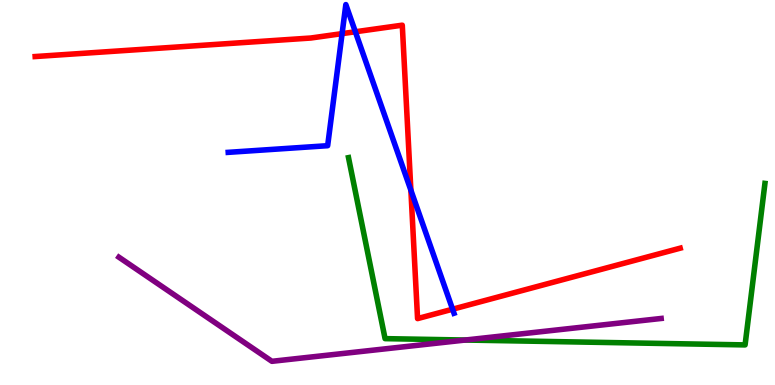[{'lines': ['blue', 'red'], 'intersections': [{'x': 4.41, 'y': 9.13}, {'x': 4.59, 'y': 9.17}, {'x': 5.3, 'y': 5.06}, {'x': 5.84, 'y': 1.97}]}, {'lines': ['green', 'red'], 'intersections': []}, {'lines': ['purple', 'red'], 'intersections': []}, {'lines': ['blue', 'green'], 'intersections': []}, {'lines': ['blue', 'purple'], 'intersections': []}, {'lines': ['green', 'purple'], 'intersections': [{'x': 6.0, 'y': 1.17}]}]